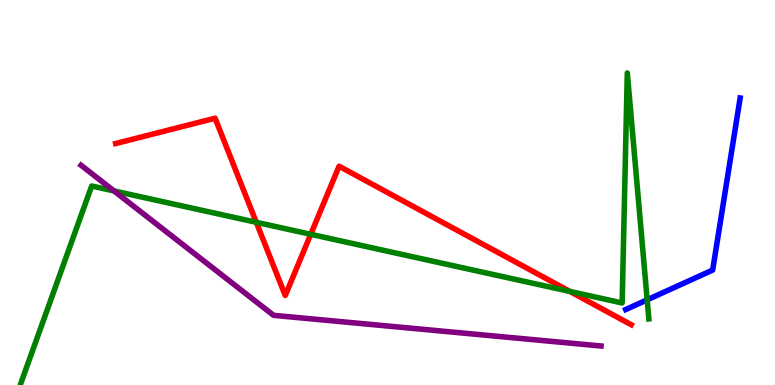[{'lines': ['blue', 'red'], 'intersections': []}, {'lines': ['green', 'red'], 'intersections': [{'x': 3.31, 'y': 4.23}, {'x': 4.01, 'y': 3.91}, {'x': 7.35, 'y': 2.43}]}, {'lines': ['purple', 'red'], 'intersections': []}, {'lines': ['blue', 'green'], 'intersections': [{'x': 8.35, 'y': 2.21}]}, {'lines': ['blue', 'purple'], 'intersections': []}, {'lines': ['green', 'purple'], 'intersections': [{'x': 1.47, 'y': 5.04}]}]